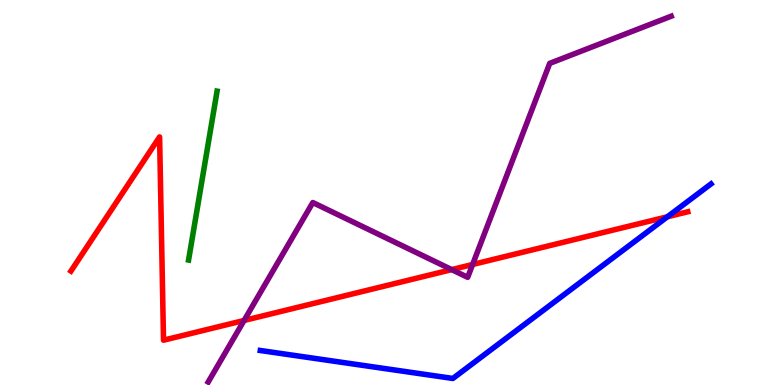[{'lines': ['blue', 'red'], 'intersections': [{'x': 8.61, 'y': 4.37}]}, {'lines': ['green', 'red'], 'intersections': []}, {'lines': ['purple', 'red'], 'intersections': [{'x': 3.15, 'y': 1.68}, {'x': 5.83, 'y': 3.0}, {'x': 6.1, 'y': 3.13}]}, {'lines': ['blue', 'green'], 'intersections': []}, {'lines': ['blue', 'purple'], 'intersections': []}, {'lines': ['green', 'purple'], 'intersections': []}]